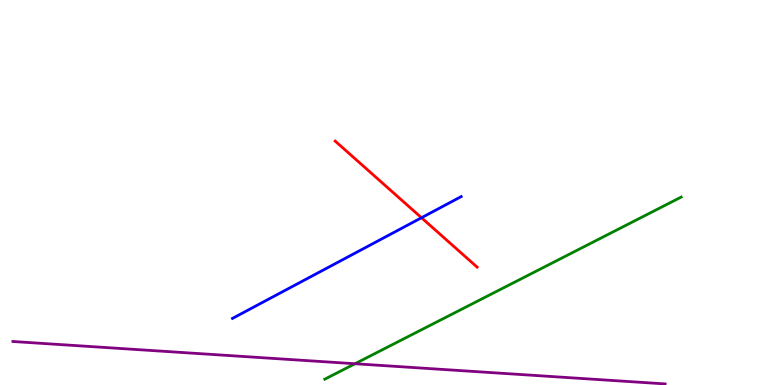[{'lines': ['blue', 'red'], 'intersections': [{'x': 5.44, 'y': 4.34}]}, {'lines': ['green', 'red'], 'intersections': []}, {'lines': ['purple', 'red'], 'intersections': []}, {'lines': ['blue', 'green'], 'intersections': []}, {'lines': ['blue', 'purple'], 'intersections': []}, {'lines': ['green', 'purple'], 'intersections': [{'x': 4.58, 'y': 0.552}]}]